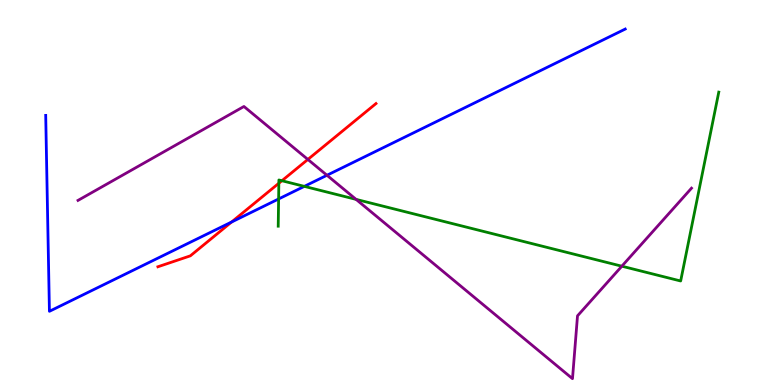[{'lines': ['blue', 'red'], 'intersections': [{'x': 2.99, 'y': 4.23}]}, {'lines': ['green', 'red'], 'intersections': [{'x': 3.6, 'y': 5.24}, {'x': 3.64, 'y': 5.31}]}, {'lines': ['purple', 'red'], 'intersections': [{'x': 3.97, 'y': 5.86}]}, {'lines': ['blue', 'green'], 'intersections': [{'x': 3.6, 'y': 4.83}, {'x': 3.93, 'y': 5.16}]}, {'lines': ['blue', 'purple'], 'intersections': [{'x': 4.22, 'y': 5.45}]}, {'lines': ['green', 'purple'], 'intersections': [{'x': 4.59, 'y': 4.82}, {'x': 8.02, 'y': 3.09}]}]